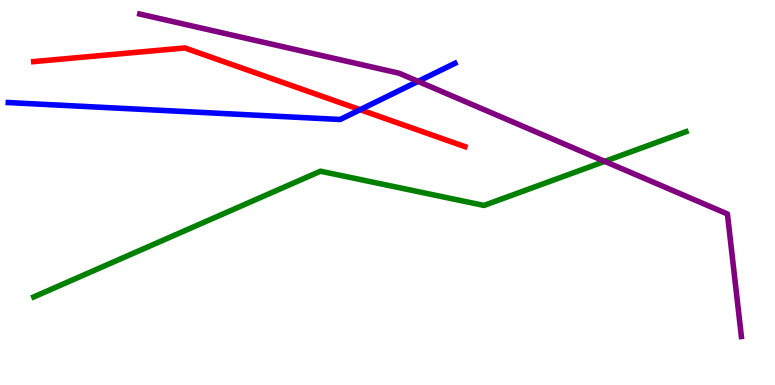[{'lines': ['blue', 'red'], 'intersections': [{'x': 4.65, 'y': 7.15}]}, {'lines': ['green', 'red'], 'intersections': []}, {'lines': ['purple', 'red'], 'intersections': []}, {'lines': ['blue', 'green'], 'intersections': []}, {'lines': ['blue', 'purple'], 'intersections': [{'x': 5.39, 'y': 7.89}]}, {'lines': ['green', 'purple'], 'intersections': [{'x': 7.8, 'y': 5.81}]}]